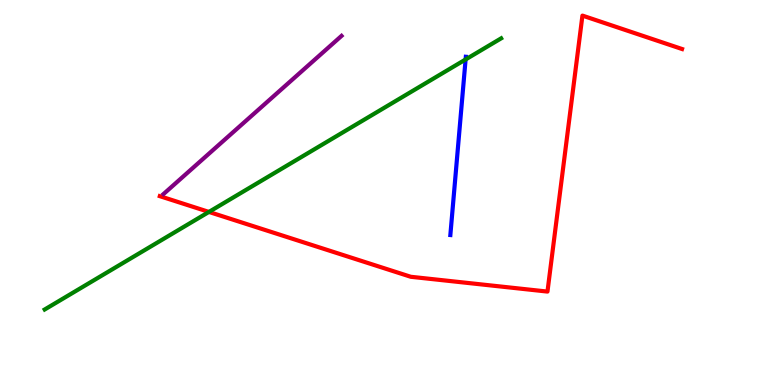[{'lines': ['blue', 'red'], 'intersections': []}, {'lines': ['green', 'red'], 'intersections': [{'x': 2.7, 'y': 4.5}]}, {'lines': ['purple', 'red'], 'intersections': []}, {'lines': ['blue', 'green'], 'intersections': [{'x': 6.01, 'y': 8.46}]}, {'lines': ['blue', 'purple'], 'intersections': []}, {'lines': ['green', 'purple'], 'intersections': []}]